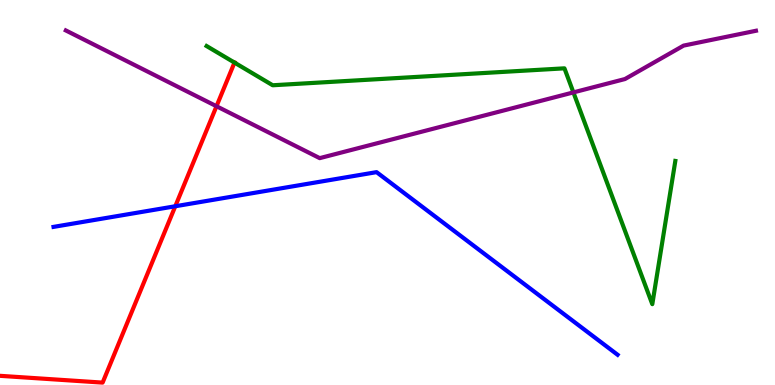[{'lines': ['blue', 'red'], 'intersections': [{'x': 2.26, 'y': 4.64}]}, {'lines': ['green', 'red'], 'intersections': [{'x': 3.03, 'y': 8.37}]}, {'lines': ['purple', 'red'], 'intersections': [{'x': 2.79, 'y': 7.24}]}, {'lines': ['blue', 'green'], 'intersections': []}, {'lines': ['blue', 'purple'], 'intersections': []}, {'lines': ['green', 'purple'], 'intersections': [{'x': 7.4, 'y': 7.6}]}]